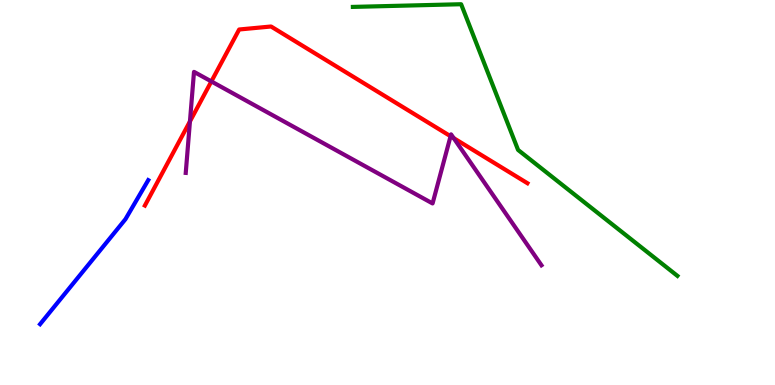[{'lines': ['blue', 'red'], 'intersections': []}, {'lines': ['green', 'red'], 'intersections': []}, {'lines': ['purple', 'red'], 'intersections': [{'x': 2.45, 'y': 6.85}, {'x': 2.73, 'y': 7.88}, {'x': 5.81, 'y': 6.46}, {'x': 5.85, 'y': 6.41}]}, {'lines': ['blue', 'green'], 'intersections': []}, {'lines': ['blue', 'purple'], 'intersections': []}, {'lines': ['green', 'purple'], 'intersections': []}]